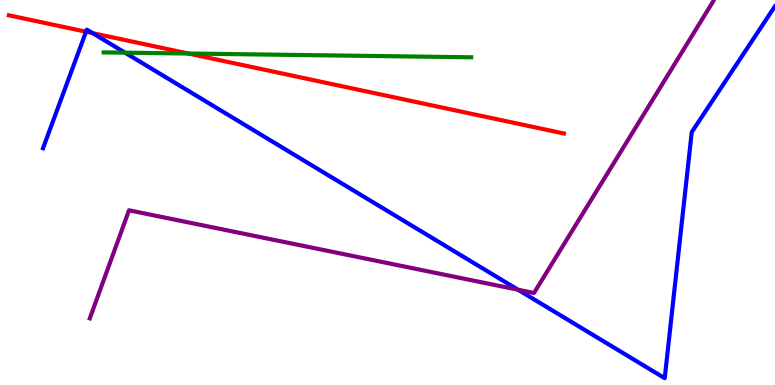[{'lines': ['blue', 'red'], 'intersections': [{'x': 1.11, 'y': 9.18}, {'x': 1.2, 'y': 9.14}]}, {'lines': ['green', 'red'], 'intersections': [{'x': 2.43, 'y': 8.61}]}, {'lines': ['purple', 'red'], 'intersections': []}, {'lines': ['blue', 'green'], 'intersections': [{'x': 1.61, 'y': 8.63}]}, {'lines': ['blue', 'purple'], 'intersections': [{'x': 6.68, 'y': 2.47}]}, {'lines': ['green', 'purple'], 'intersections': []}]